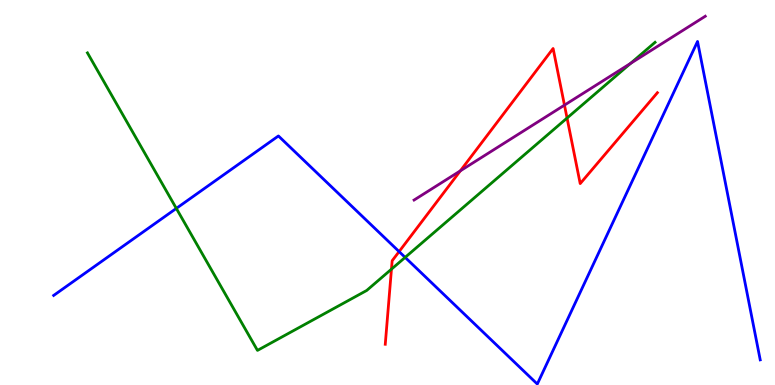[{'lines': ['blue', 'red'], 'intersections': [{'x': 5.15, 'y': 3.46}]}, {'lines': ['green', 'red'], 'intersections': [{'x': 5.05, 'y': 3.01}, {'x': 7.32, 'y': 6.93}]}, {'lines': ['purple', 'red'], 'intersections': [{'x': 5.94, 'y': 5.56}, {'x': 7.28, 'y': 7.27}]}, {'lines': ['blue', 'green'], 'intersections': [{'x': 2.28, 'y': 4.59}, {'x': 5.23, 'y': 3.31}]}, {'lines': ['blue', 'purple'], 'intersections': []}, {'lines': ['green', 'purple'], 'intersections': [{'x': 8.14, 'y': 8.35}]}]